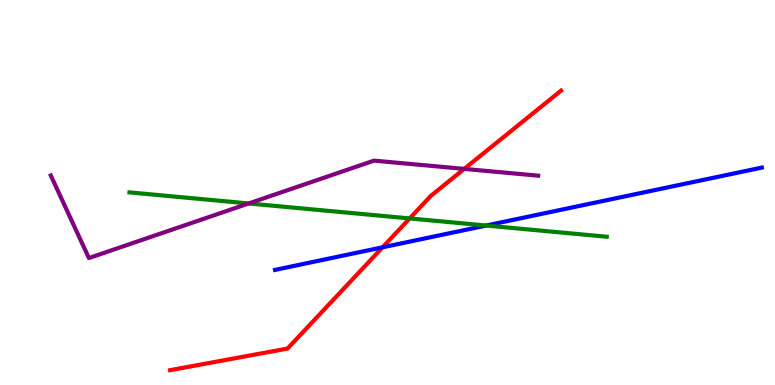[{'lines': ['blue', 'red'], 'intersections': [{'x': 4.94, 'y': 3.58}]}, {'lines': ['green', 'red'], 'intersections': [{'x': 5.29, 'y': 4.33}]}, {'lines': ['purple', 'red'], 'intersections': [{'x': 5.99, 'y': 5.61}]}, {'lines': ['blue', 'green'], 'intersections': [{'x': 6.27, 'y': 4.14}]}, {'lines': ['blue', 'purple'], 'intersections': []}, {'lines': ['green', 'purple'], 'intersections': [{'x': 3.21, 'y': 4.72}]}]